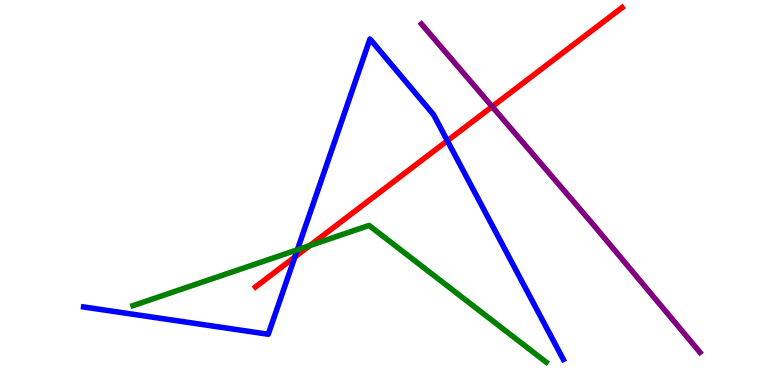[{'lines': ['blue', 'red'], 'intersections': [{'x': 3.81, 'y': 3.33}, {'x': 5.77, 'y': 6.34}]}, {'lines': ['green', 'red'], 'intersections': [{'x': 4.0, 'y': 3.62}]}, {'lines': ['purple', 'red'], 'intersections': [{'x': 6.35, 'y': 7.23}]}, {'lines': ['blue', 'green'], 'intersections': [{'x': 3.84, 'y': 3.51}]}, {'lines': ['blue', 'purple'], 'intersections': []}, {'lines': ['green', 'purple'], 'intersections': []}]